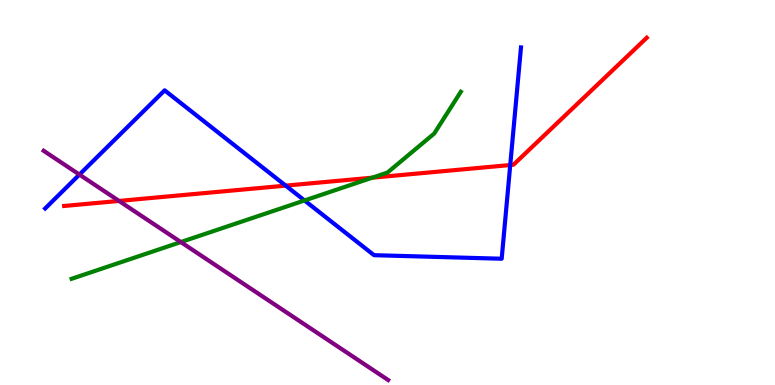[{'lines': ['blue', 'red'], 'intersections': [{'x': 3.69, 'y': 5.18}, {'x': 6.58, 'y': 5.71}]}, {'lines': ['green', 'red'], 'intersections': [{'x': 4.8, 'y': 5.38}]}, {'lines': ['purple', 'red'], 'intersections': [{'x': 1.54, 'y': 4.78}]}, {'lines': ['blue', 'green'], 'intersections': [{'x': 3.93, 'y': 4.79}]}, {'lines': ['blue', 'purple'], 'intersections': [{'x': 1.02, 'y': 5.47}]}, {'lines': ['green', 'purple'], 'intersections': [{'x': 2.33, 'y': 3.71}]}]